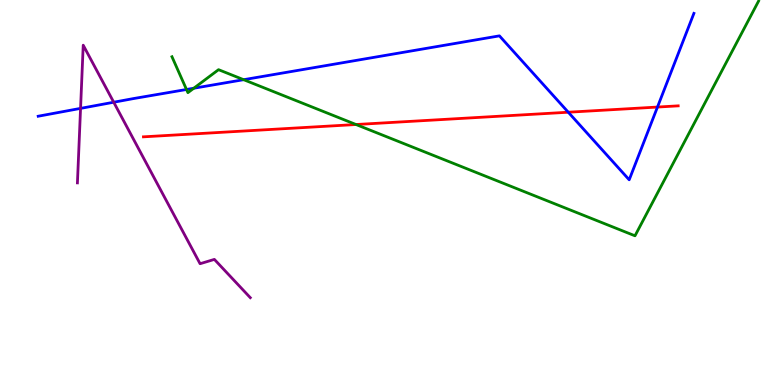[{'lines': ['blue', 'red'], 'intersections': [{'x': 7.33, 'y': 7.09}, {'x': 8.48, 'y': 7.22}]}, {'lines': ['green', 'red'], 'intersections': [{'x': 4.59, 'y': 6.77}]}, {'lines': ['purple', 'red'], 'intersections': []}, {'lines': ['blue', 'green'], 'intersections': [{'x': 2.41, 'y': 7.68}, {'x': 2.5, 'y': 7.71}, {'x': 3.14, 'y': 7.93}]}, {'lines': ['blue', 'purple'], 'intersections': [{'x': 1.04, 'y': 7.18}, {'x': 1.47, 'y': 7.34}]}, {'lines': ['green', 'purple'], 'intersections': []}]